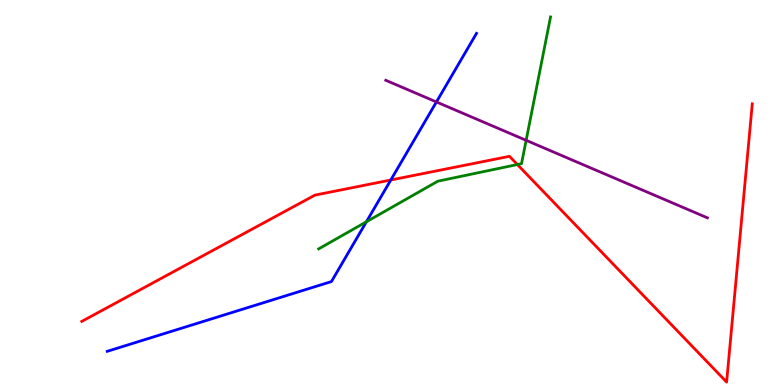[{'lines': ['blue', 'red'], 'intersections': [{'x': 5.04, 'y': 5.32}]}, {'lines': ['green', 'red'], 'intersections': [{'x': 6.68, 'y': 5.73}]}, {'lines': ['purple', 'red'], 'intersections': []}, {'lines': ['blue', 'green'], 'intersections': [{'x': 4.73, 'y': 4.24}]}, {'lines': ['blue', 'purple'], 'intersections': [{'x': 5.63, 'y': 7.35}]}, {'lines': ['green', 'purple'], 'intersections': [{'x': 6.79, 'y': 6.36}]}]